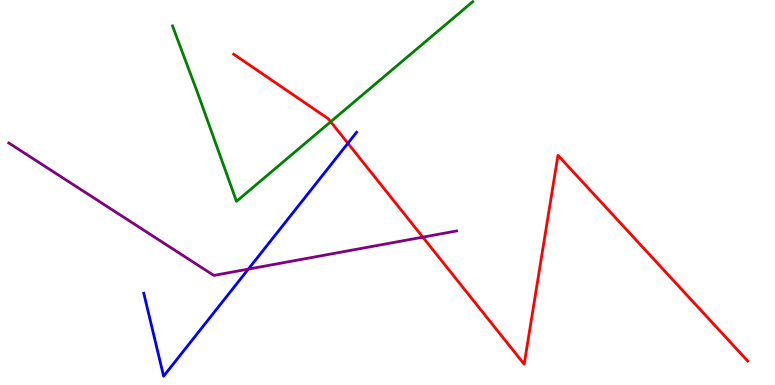[{'lines': ['blue', 'red'], 'intersections': [{'x': 4.49, 'y': 6.28}]}, {'lines': ['green', 'red'], 'intersections': [{'x': 4.27, 'y': 6.84}]}, {'lines': ['purple', 'red'], 'intersections': [{'x': 5.46, 'y': 3.84}]}, {'lines': ['blue', 'green'], 'intersections': []}, {'lines': ['blue', 'purple'], 'intersections': [{'x': 3.2, 'y': 3.01}]}, {'lines': ['green', 'purple'], 'intersections': []}]